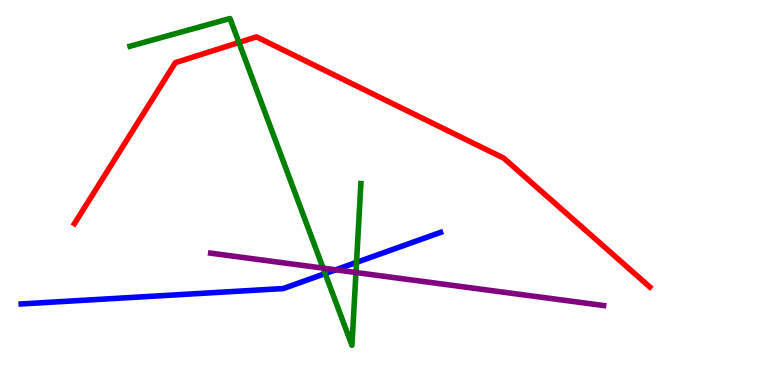[{'lines': ['blue', 'red'], 'intersections': []}, {'lines': ['green', 'red'], 'intersections': [{'x': 3.08, 'y': 8.9}]}, {'lines': ['purple', 'red'], 'intersections': []}, {'lines': ['blue', 'green'], 'intersections': [{'x': 4.2, 'y': 2.89}, {'x': 4.6, 'y': 3.18}]}, {'lines': ['blue', 'purple'], 'intersections': [{'x': 4.33, 'y': 2.99}]}, {'lines': ['green', 'purple'], 'intersections': [{'x': 4.17, 'y': 3.04}, {'x': 4.59, 'y': 2.92}]}]